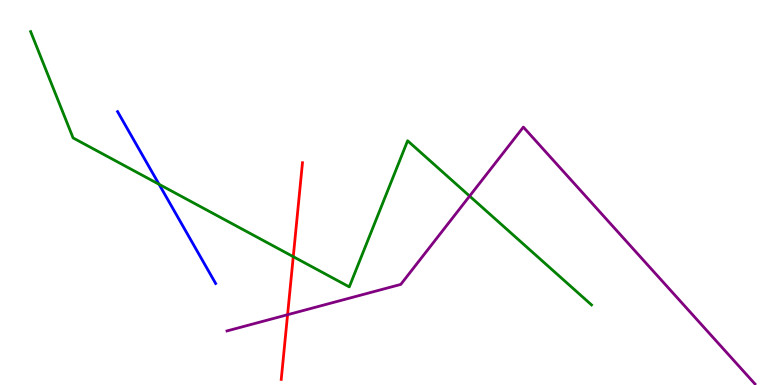[{'lines': ['blue', 'red'], 'intersections': []}, {'lines': ['green', 'red'], 'intersections': [{'x': 3.78, 'y': 3.33}]}, {'lines': ['purple', 'red'], 'intersections': [{'x': 3.71, 'y': 1.83}]}, {'lines': ['blue', 'green'], 'intersections': [{'x': 2.05, 'y': 5.21}]}, {'lines': ['blue', 'purple'], 'intersections': []}, {'lines': ['green', 'purple'], 'intersections': [{'x': 6.06, 'y': 4.91}]}]